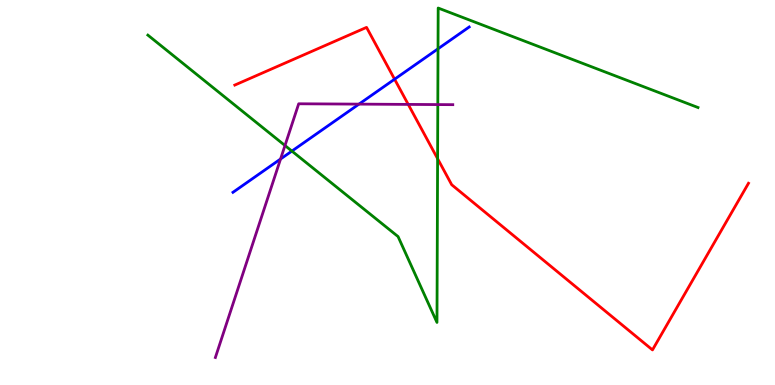[{'lines': ['blue', 'red'], 'intersections': [{'x': 5.09, 'y': 7.94}]}, {'lines': ['green', 'red'], 'intersections': [{'x': 5.65, 'y': 5.88}]}, {'lines': ['purple', 'red'], 'intersections': [{'x': 5.27, 'y': 7.29}]}, {'lines': ['blue', 'green'], 'intersections': [{'x': 3.77, 'y': 6.08}, {'x': 5.65, 'y': 8.73}]}, {'lines': ['blue', 'purple'], 'intersections': [{'x': 3.62, 'y': 5.87}, {'x': 4.63, 'y': 7.3}]}, {'lines': ['green', 'purple'], 'intersections': [{'x': 3.68, 'y': 6.22}, {'x': 5.65, 'y': 7.28}]}]